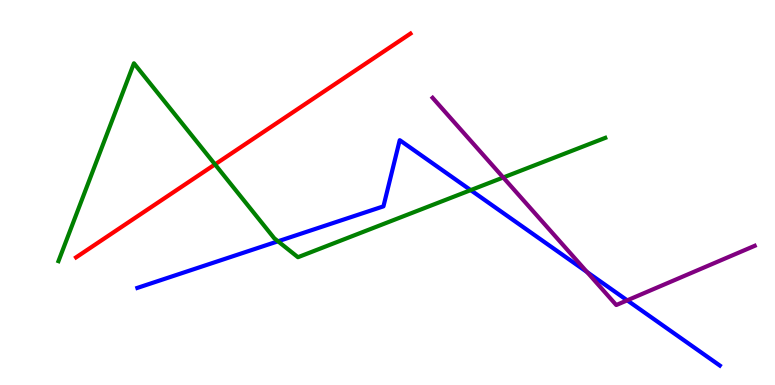[{'lines': ['blue', 'red'], 'intersections': []}, {'lines': ['green', 'red'], 'intersections': [{'x': 2.77, 'y': 5.73}]}, {'lines': ['purple', 'red'], 'intersections': []}, {'lines': ['blue', 'green'], 'intersections': [{'x': 3.59, 'y': 3.73}, {'x': 6.07, 'y': 5.06}]}, {'lines': ['blue', 'purple'], 'intersections': [{'x': 7.57, 'y': 2.93}, {'x': 8.09, 'y': 2.2}]}, {'lines': ['green', 'purple'], 'intersections': [{'x': 6.49, 'y': 5.39}]}]